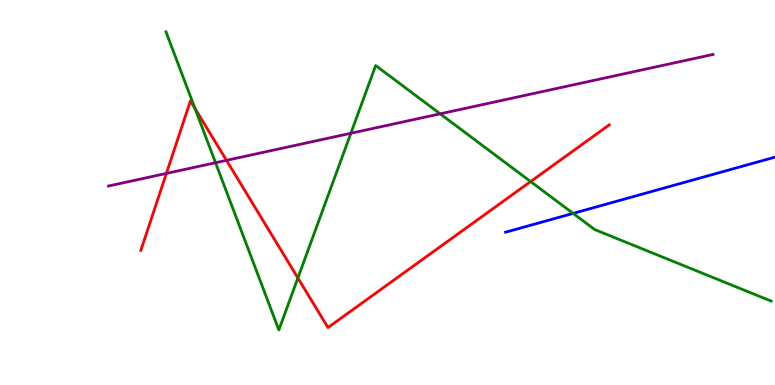[{'lines': ['blue', 'red'], 'intersections': []}, {'lines': ['green', 'red'], 'intersections': [{'x': 2.52, 'y': 7.18}, {'x': 3.84, 'y': 2.78}, {'x': 6.85, 'y': 5.28}]}, {'lines': ['purple', 'red'], 'intersections': [{'x': 2.15, 'y': 5.5}, {'x': 2.92, 'y': 5.84}]}, {'lines': ['blue', 'green'], 'intersections': [{'x': 7.39, 'y': 4.46}]}, {'lines': ['blue', 'purple'], 'intersections': []}, {'lines': ['green', 'purple'], 'intersections': [{'x': 2.78, 'y': 5.77}, {'x': 4.53, 'y': 6.54}, {'x': 5.68, 'y': 7.04}]}]